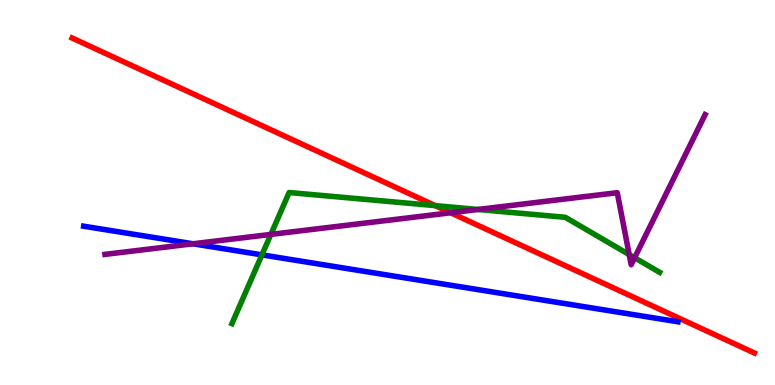[{'lines': ['blue', 'red'], 'intersections': []}, {'lines': ['green', 'red'], 'intersections': [{'x': 5.62, 'y': 4.66}]}, {'lines': ['purple', 'red'], 'intersections': [{'x': 5.82, 'y': 4.47}]}, {'lines': ['blue', 'green'], 'intersections': [{'x': 3.38, 'y': 3.38}]}, {'lines': ['blue', 'purple'], 'intersections': [{'x': 2.49, 'y': 3.67}]}, {'lines': ['green', 'purple'], 'intersections': [{'x': 3.5, 'y': 3.91}, {'x': 6.17, 'y': 4.56}, {'x': 8.12, 'y': 3.39}, {'x': 8.19, 'y': 3.31}]}]